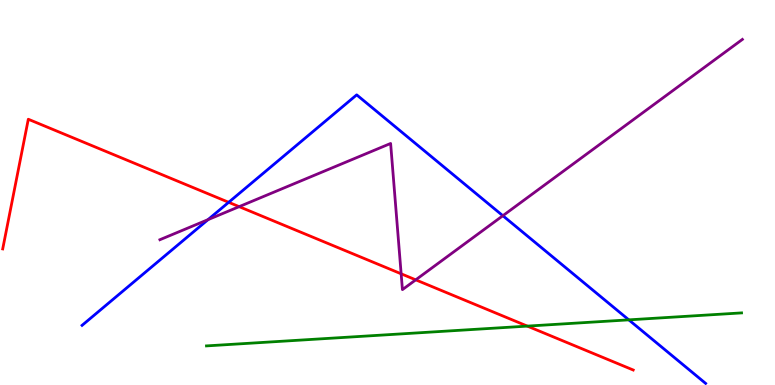[{'lines': ['blue', 'red'], 'intersections': [{'x': 2.95, 'y': 4.75}]}, {'lines': ['green', 'red'], 'intersections': [{'x': 6.8, 'y': 1.53}]}, {'lines': ['purple', 'red'], 'intersections': [{'x': 3.09, 'y': 4.63}, {'x': 5.18, 'y': 2.89}, {'x': 5.36, 'y': 2.73}]}, {'lines': ['blue', 'green'], 'intersections': [{'x': 8.11, 'y': 1.69}]}, {'lines': ['blue', 'purple'], 'intersections': [{'x': 2.68, 'y': 4.29}, {'x': 6.49, 'y': 4.4}]}, {'lines': ['green', 'purple'], 'intersections': []}]